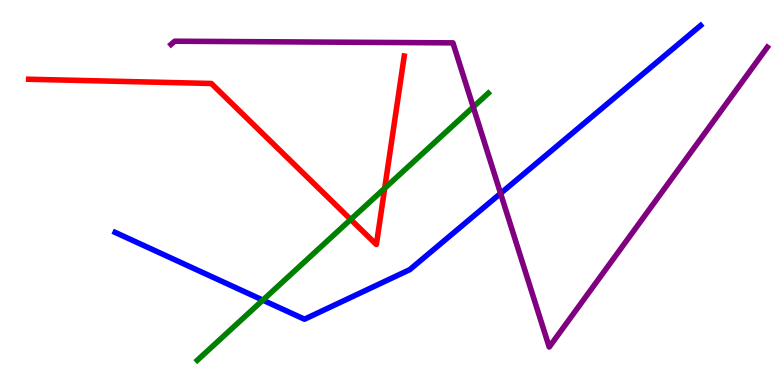[{'lines': ['blue', 'red'], 'intersections': []}, {'lines': ['green', 'red'], 'intersections': [{'x': 4.53, 'y': 4.3}, {'x': 4.96, 'y': 5.11}]}, {'lines': ['purple', 'red'], 'intersections': []}, {'lines': ['blue', 'green'], 'intersections': [{'x': 3.39, 'y': 2.2}]}, {'lines': ['blue', 'purple'], 'intersections': [{'x': 6.46, 'y': 4.98}]}, {'lines': ['green', 'purple'], 'intersections': [{'x': 6.11, 'y': 7.22}]}]